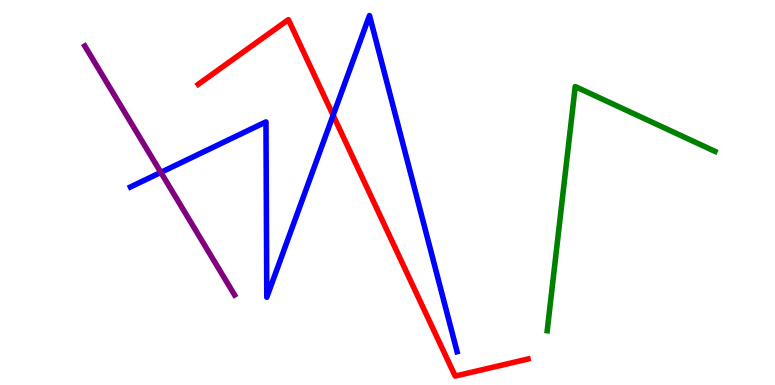[{'lines': ['blue', 'red'], 'intersections': [{'x': 4.3, 'y': 7.01}]}, {'lines': ['green', 'red'], 'intersections': []}, {'lines': ['purple', 'red'], 'intersections': []}, {'lines': ['blue', 'green'], 'intersections': []}, {'lines': ['blue', 'purple'], 'intersections': [{'x': 2.08, 'y': 5.52}]}, {'lines': ['green', 'purple'], 'intersections': []}]